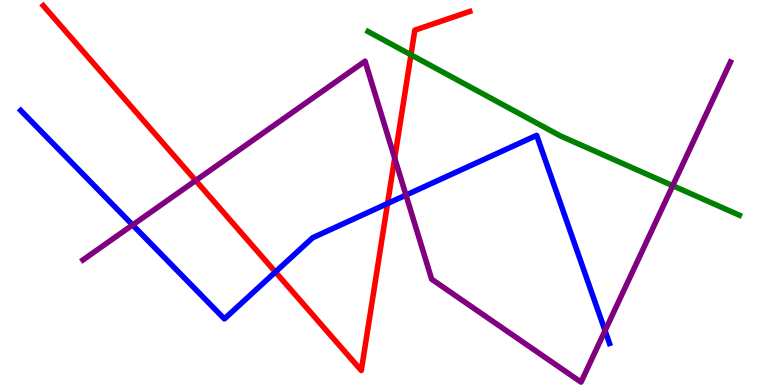[{'lines': ['blue', 'red'], 'intersections': [{'x': 3.55, 'y': 2.94}, {'x': 5.0, 'y': 4.71}]}, {'lines': ['green', 'red'], 'intersections': [{'x': 5.3, 'y': 8.58}]}, {'lines': ['purple', 'red'], 'intersections': [{'x': 2.52, 'y': 5.31}, {'x': 5.09, 'y': 5.89}]}, {'lines': ['blue', 'green'], 'intersections': []}, {'lines': ['blue', 'purple'], 'intersections': [{'x': 1.71, 'y': 4.16}, {'x': 5.24, 'y': 4.93}, {'x': 7.81, 'y': 1.41}]}, {'lines': ['green', 'purple'], 'intersections': [{'x': 8.68, 'y': 5.18}]}]